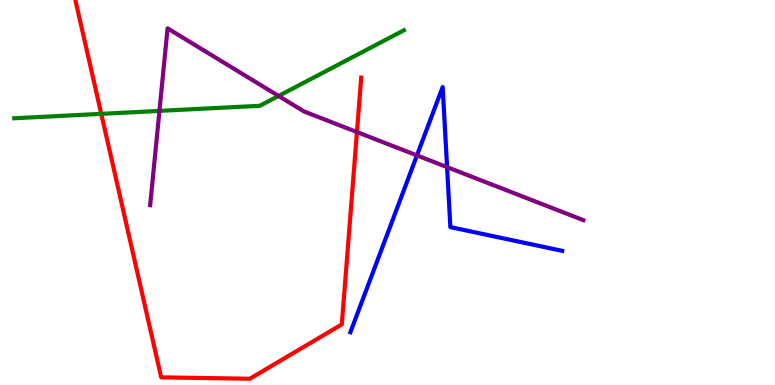[{'lines': ['blue', 'red'], 'intersections': []}, {'lines': ['green', 'red'], 'intersections': [{'x': 1.31, 'y': 7.04}]}, {'lines': ['purple', 'red'], 'intersections': [{'x': 4.61, 'y': 6.57}]}, {'lines': ['blue', 'green'], 'intersections': []}, {'lines': ['blue', 'purple'], 'intersections': [{'x': 5.38, 'y': 5.96}, {'x': 5.77, 'y': 5.66}]}, {'lines': ['green', 'purple'], 'intersections': [{'x': 2.06, 'y': 7.12}, {'x': 3.59, 'y': 7.51}]}]